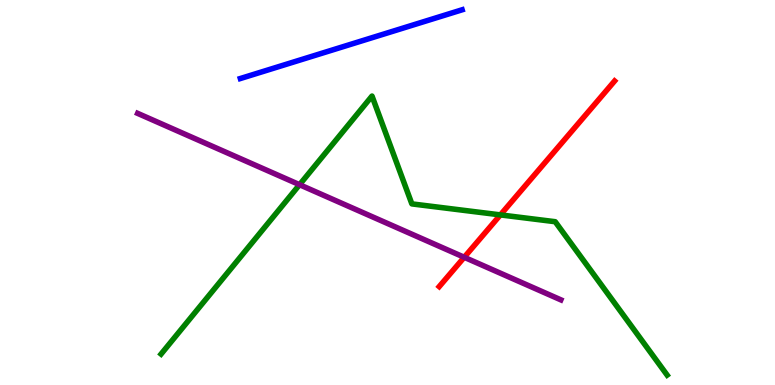[{'lines': ['blue', 'red'], 'intersections': []}, {'lines': ['green', 'red'], 'intersections': [{'x': 6.46, 'y': 4.42}]}, {'lines': ['purple', 'red'], 'intersections': [{'x': 5.99, 'y': 3.32}]}, {'lines': ['blue', 'green'], 'intersections': []}, {'lines': ['blue', 'purple'], 'intersections': []}, {'lines': ['green', 'purple'], 'intersections': [{'x': 3.87, 'y': 5.2}]}]